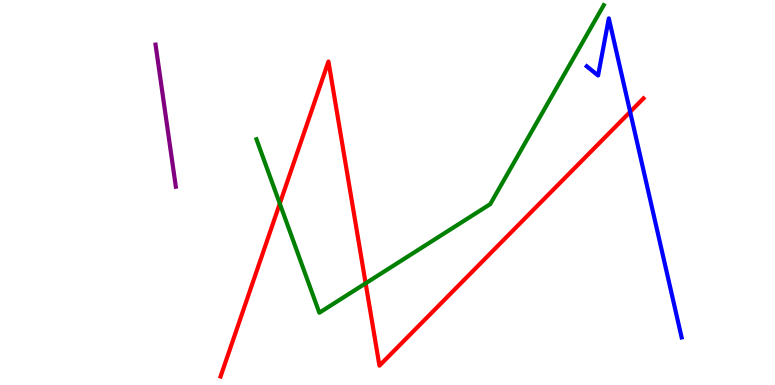[{'lines': ['blue', 'red'], 'intersections': [{'x': 8.13, 'y': 7.09}]}, {'lines': ['green', 'red'], 'intersections': [{'x': 3.61, 'y': 4.71}, {'x': 4.72, 'y': 2.64}]}, {'lines': ['purple', 'red'], 'intersections': []}, {'lines': ['blue', 'green'], 'intersections': []}, {'lines': ['blue', 'purple'], 'intersections': []}, {'lines': ['green', 'purple'], 'intersections': []}]